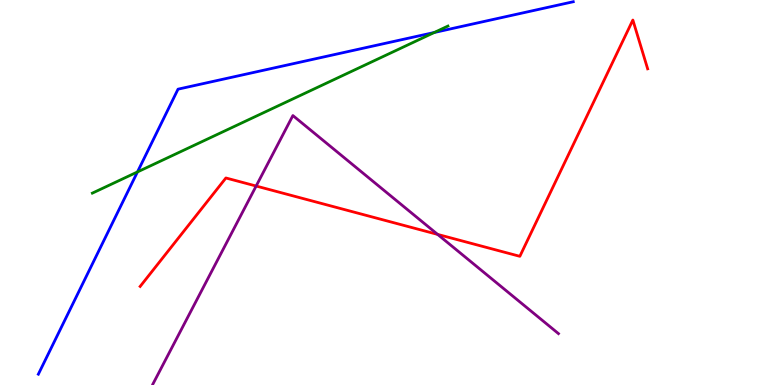[{'lines': ['blue', 'red'], 'intersections': []}, {'lines': ['green', 'red'], 'intersections': []}, {'lines': ['purple', 'red'], 'intersections': [{'x': 3.31, 'y': 5.17}, {'x': 5.65, 'y': 3.91}]}, {'lines': ['blue', 'green'], 'intersections': [{'x': 1.77, 'y': 5.53}, {'x': 5.6, 'y': 9.16}]}, {'lines': ['blue', 'purple'], 'intersections': []}, {'lines': ['green', 'purple'], 'intersections': []}]